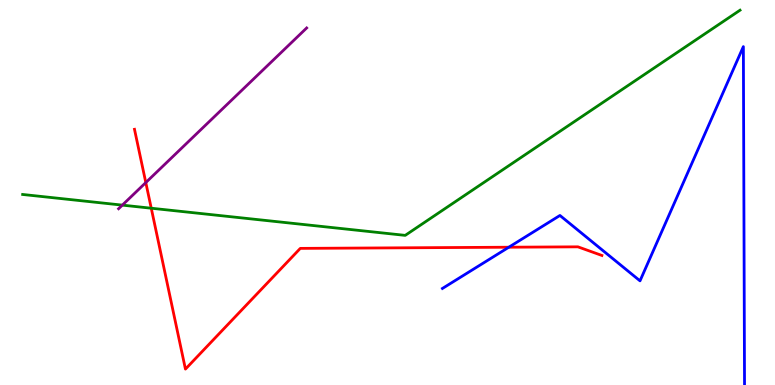[{'lines': ['blue', 'red'], 'intersections': [{'x': 6.57, 'y': 3.58}]}, {'lines': ['green', 'red'], 'intersections': [{'x': 1.95, 'y': 4.59}]}, {'lines': ['purple', 'red'], 'intersections': [{'x': 1.88, 'y': 5.26}]}, {'lines': ['blue', 'green'], 'intersections': []}, {'lines': ['blue', 'purple'], 'intersections': []}, {'lines': ['green', 'purple'], 'intersections': [{'x': 1.58, 'y': 4.67}]}]